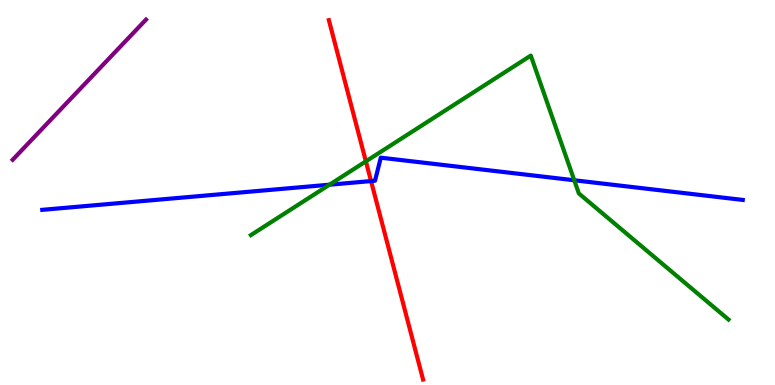[{'lines': ['blue', 'red'], 'intersections': [{'x': 4.79, 'y': 5.3}]}, {'lines': ['green', 'red'], 'intersections': [{'x': 4.72, 'y': 5.81}]}, {'lines': ['purple', 'red'], 'intersections': []}, {'lines': ['blue', 'green'], 'intersections': [{'x': 4.25, 'y': 5.2}, {'x': 7.41, 'y': 5.32}]}, {'lines': ['blue', 'purple'], 'intersections': []}, {'lines': ['green', 'purple'], 'intersections': []}]